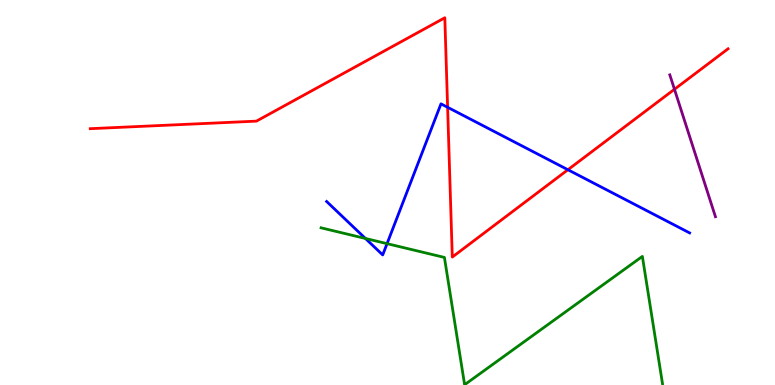[{'lines': ['blue', 'red'], 'intersections': [{'x': 5.78, 'y': 7.21}, {'x': 7.33, 'y': 5.59}]}, {'lines': ['green', 'red'], 'intersections': []}, {'lines': ['purple', 'red'], 'intersections': [{'x': 8.7, 'y': 7.68}]}, {'lines': ['blue', 'green'], 'intersections': [{'x': 4.72, 'y': 3.81}, {'x': 4.99, 'y': 3.67}]}, {'lines': ['blue', 'purple'], 'intersections': []}, {'lines': ['green', 'purple'], 'intersections': []}]